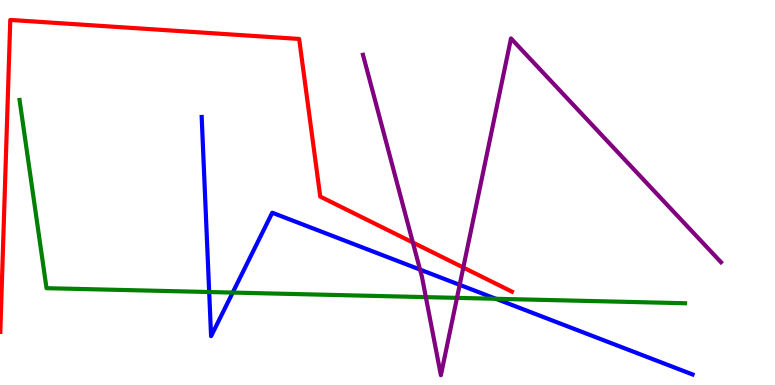[{'lines': ['blue', 'red'], 'intersections': []}, {'lines': ['green', 'red'], 'intersections': []}, {'lines': ['purple', 'red'], 'intersections': [{'x': 5.33, 'y': 3.7}, {'x': 5.98, 'y': 3.05}]}, {'lines': ['blue', 'green'], 'intersections': [{'x': 2.7, 'y': 2.42}, {'x': 3.0, 'y': 2.4}, {'x': 6.4, 'y': 2.24}]}, {'lines': ['blue', 'purple'], 'intersections': [{'x': 5.42, 'y': 3.0}, {'x': 5.93, 'y': 2.6}]}, {'lines': ['green', 'purple'], 'intersections': [{'x': 5.49, 'y': 2.28}, {'x': 5.9, 'y': 2.26}]}]